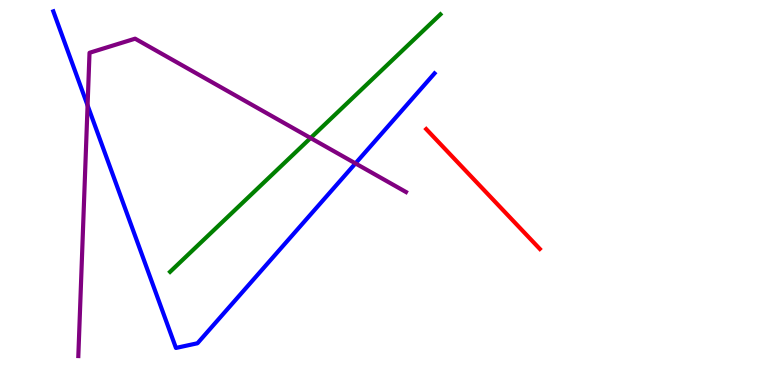[{'lines': ['blue', 'red'], 'intersections': []}, {'lines': ['green', 'red'], 'intersections': []}, {'lines': ['purple', 'red'], 'intersections': []}, {'lines': ['blue', 'green'], 'intersections': []}, {'lines': ['blue', 'purple'], 'intersections': [{'x': 1.13, 'y': 7.26}, {'x': 4.59, 'y': 5.76}]}, {'lines': ['green', 'purple'], 'intersections': [{'x': 4.01, 'y': 6.42}]}]